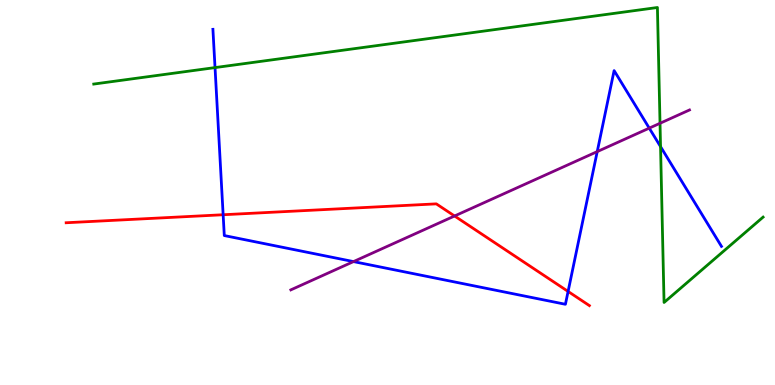[{'lines': ['blue', 'red'], 'intersections': [{'x': 2.88, 'y': 4.42}, {'x': 7.33, 'y': 2.43}]}, {'lines': ['green', 'red'], 'intersections': []}, {'lines': ['purple', 'red'], 'intersections': [{'x': 5.87, 'y': 4.39}]}, {'lines': ['blue', 'green'], 'intersections': [{'x': 2.77, 'y': 8.24}, {'x': 8.52, 'y': 6.19}]}, {'lines': ['blue', 'purple'], 'intersections': [{'x': 4.56, 'y': 3.21}, {'x': 7.71, 'y': 6.06}, {'x': 8.38, 'y': 6.67}]}, {'lines': ['green', 'purple'], 'intersections': [{'x': 8.52, 'y': 6.8}]}]